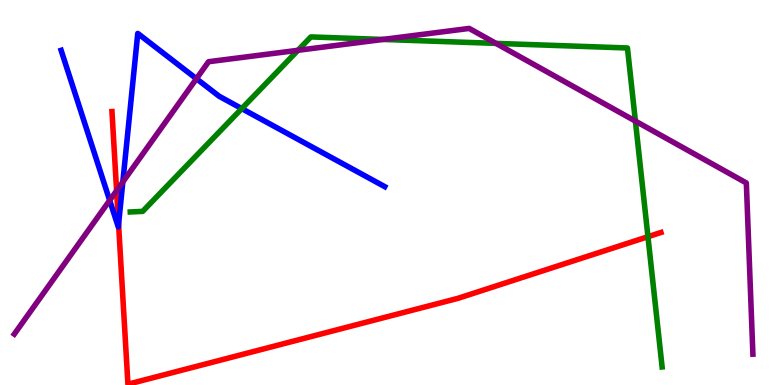[{'lines': ['blue', 'red'], 'intersections': [{'x': 1.53, 'y': 4.17}]}, {'lines': ['green', 'red'], 'intersections': [{'x': 8.36, 'y': 3.85}]}, {'lines': ['purple', 'red'], 'intersections': [{'x': 1.5, 'y': 5.05}]}, {'lines': ['blue', 'green'], 'intersections': [{'x': 3.12, 'y': 7.18}]}, {'lines': ['blue', 'purple'], 'intersections': [{'x': 1.42, 'y': 4.8}, {'x': 1.58, 'y': 5.27}, {'x': 2.53, 'y': 7.96}]}, {'lines': ['green', 'purple'], 'intersections': [{'x': 3.84, 'y': 8.69}, {'x': 4.94, 'y': 8.98}, {'x': 6.4, 'y': 8.87}, {'x': 8.2, 'y': 6.85}]}]